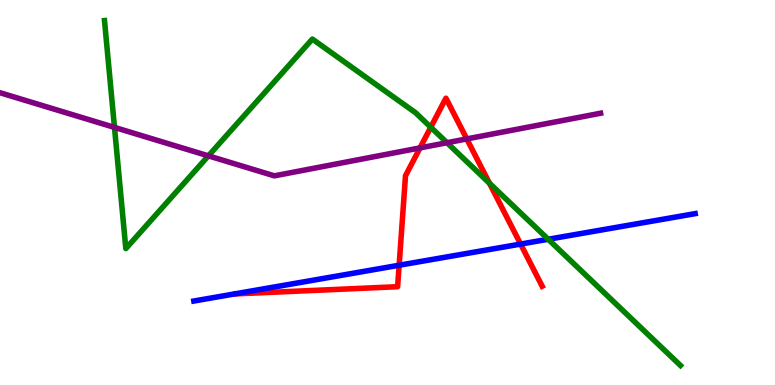[{'lines': ['blue', 'red'], 'intersections': [{'x': 5.15, 'y': 3.11}, {'x': 6.72, 'y': 3.66}]}, {'lines': ['green', 'red'], 'intersections': [{'x': 5.56, 'y': 6.69}, {'x': 6.32, 'y': 5.24}]}, {'lines': ['purple', 'red'], 'intersections': [{'x': 5.42, 'y': 6.16}, {'x': 6.02, 'y': 6.39}]}, {'lines': ['blue', 'green'], 'intersections': [{'x': 7.07, 'y': 3.79}]}, {'lines': ['blue', 'purple'], 'intersections': []}, {'lines': ['green', 'purple'], 'intersections': [{'x': 1.48, 'y': 6.69}, {'x': 2.69, 'y': 5.95}, {'x': 5.77, 'y': 6.29}]}]